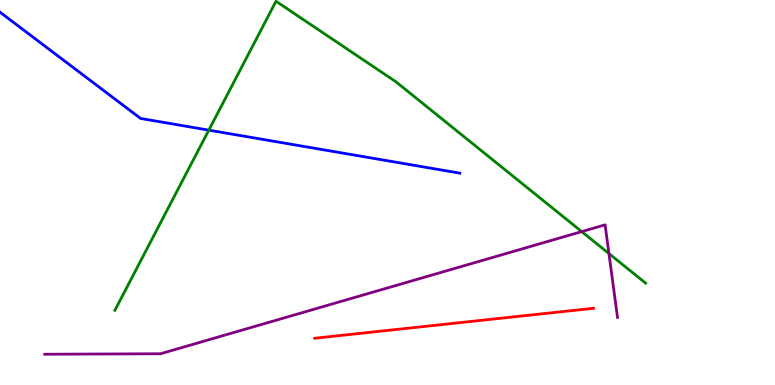[{'lines': ['blue', 'red'], 'intersections': []}, {'lines': ['green', 'red'], 'intersections': []}, {'lines': ['purple', 'red'], 'intersections': []}, {'lines': ['blue', 'green'], 'intersections': [{'x': 2.69, 'y': 6.62}]}, {'lines': ['blue', 'purple'], 'intersections': []}, {'lines': ['green', 'purple'], 'intersections': [{'x': 7.51, 'y': 3.98}, {'x': 7.86, 'y': 3.41}]}]